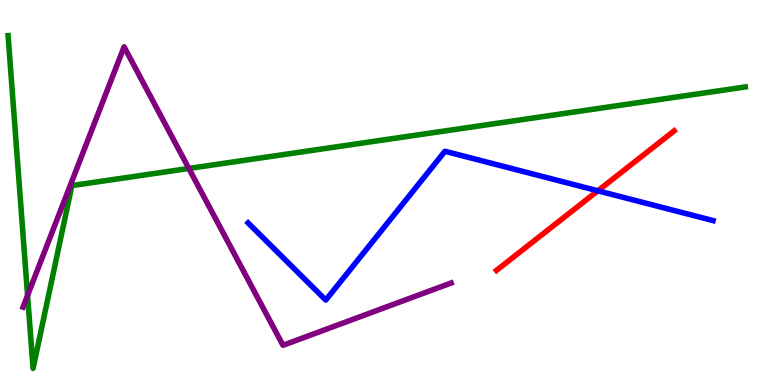[{'lines': ['blue', 'red'], 'intersections': [{'x': 7.71, 'y': 5.04}]}, {'lines': ['green', 'red'], 'intersections': []}, {'lines': ['purple', 'red'], 'intersections': []}, {'lines': ['blue', 'green'], 'intersections': []}, {'lines': ['blue', 'purple'], 'intersections': []}, {'lines': ['green', 'purple'], 'intersections': [{'x': 0.356, 'y': 2.33}, {'x': 2.44, 'y': 5.62}]}]